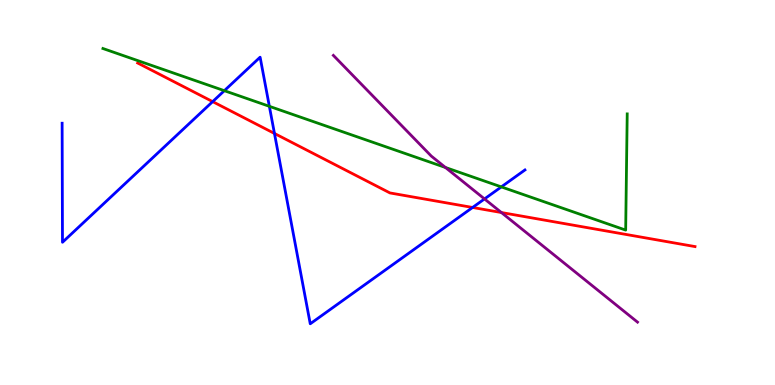[{'lines': ['blue', 'red'], 'intersections': [{'x': 2.74, 'y': 7.36}, {'x': 3.54, 'y': 6.53}, {'x': 6.1, 'y': 4.61}]}, {'lines': ['green', 'red'], 'intersections': []}, {'lines': ['purple', 'red'], 'intersections': [{'x': 6.47, 'y': 4.48}]}, {'lines': ['blue', 'green'], 'intersections': [{'x': 2.89, 'y': 7.64}, {'x': 3.48, 'y': 7.24}, {'x': 6.47, 'y': 5.15}]}, {'lines': ['blue', 'purple'], 'intersections': [{'x': 6.25, 'y': 4.83}]}, {'lines': ['green', 'purple'], 'intersections': [{'x': 5.75, 'y': 5.65}]}]